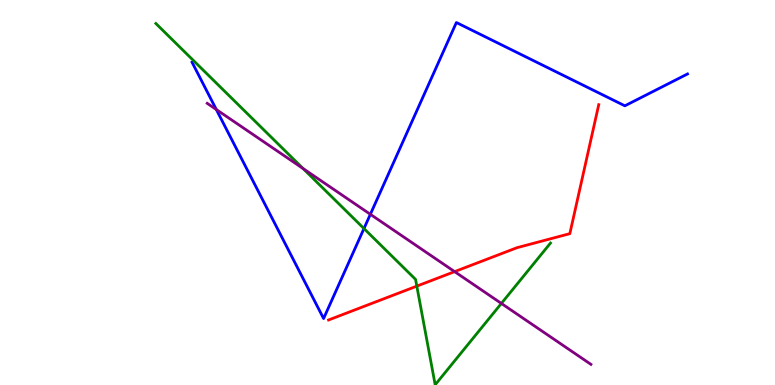[{'lines': ['blue', 'red'], 'intersections': []}, {'lines': ['green', 'red'], 'intersections': [{'x': 5.38, 'y': 2.57}]}, {'lines': ['purple', 'red'], 'intersections': [{'x': 5.87, 'y': 2.94}]}, {'lines': ['blue', 'green'], 'intersections': [{'x': 4.7, 'y': 4.06}]}, {'lines': ['blue', 'purple'], 'intersections': [{'x': 2.79, 'y': 7.16}, {'x': 4.78, 'y': 4.43}]}, {'lines': ['green', 'purple'], 'intersections': [{'x': 3.91, 'y': 5.62}, {'x': 6.47, 'y': 2.12}]}]